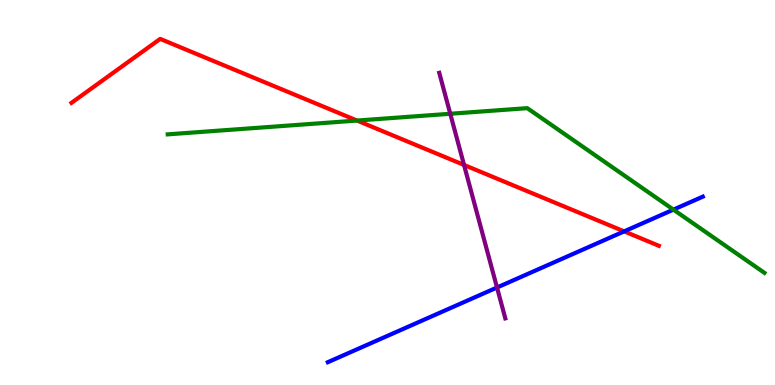[{'lines': ['blue', 'red'], 'intersections': [{'x': 8.05, 'y': 3.99}]}, {'lines': ['green', 'red'], 'intersections': [{'x': 4.61, 'y': 6.87}]}, {'lines': ['purple', 'red'], 'intersections': [{'x': 5.99, 'y': 5.72}]}, {'lines': ['blue', 'green'], 'intersections': [{'x': 8.69, 'y': 4.55}]}, {'lines': ['blue', 'purple'], 'intersections': [{'x': 6.41, 'y': 2.53}]}, {'lines': ['green', 'purple'], 'intersections': [{'x': 5.81, 'y': 7.05}]}]